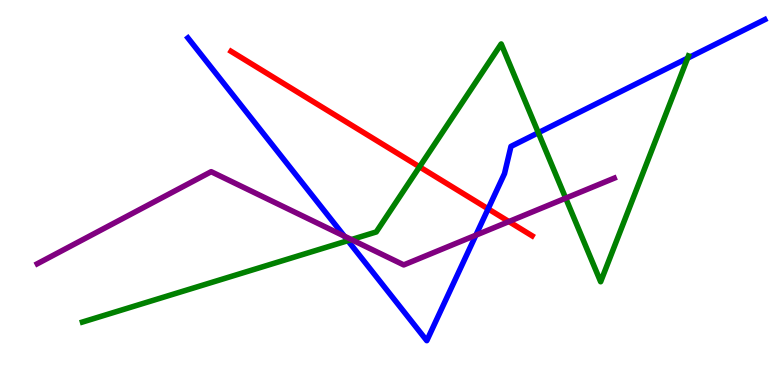[{'lines': ['blue', 'red'], 'intersections': [{'x': 6.3, 'y': 4.58}]}, {'lines': ['green', 'red'], 'intersections': [{'x': 5.41, 'y': 5.67}]}, {'lines': ['purple', 'red'], 'intersections': [{'x': 6.57, 'y': 4.24}]}, {'lines': ['blue', 'green'], 'intersections': [{'x': 4.49, 'y': 3.75}, {'x': 6.95, 'y': 6.55}, {'x': 8.87, 'y': 8.49}]}, {'lines': ['blue', 'purple'], 'intersections': [{'x': 4.44, 'y': 3.87}, {'x': 6.14, 'y': 3.89}]}, {'lines': ['green', 'purple'], 'intersections': [{'x': 4.53, 'y': 3.78}, {'x': 7.3, 'y': 4.85}]}]